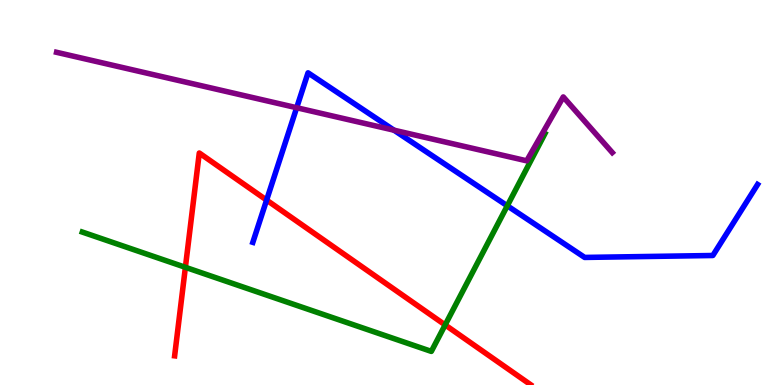[{'lines': ['blue', 'red'], 'intersections': [{'x': 3.44, 'y': 4.8}]}, {'lines': ['green', 'red'], 'intersections': [{'x': 2.39, 'y': 3.06}, {'x': 5.74, 'y': 1.56}]}, {'lines': ['purple', 'red'], 'intersections': []}, {'lines': ['blue', 'green'], 'intersections': [{'x': 6.55, 'y': 4.65}]}, {'lines': ['blue', 'purple'], 'intersections': [{'x': 3.83, 'y': 7.2}, {'x': 5.08, 'y': 6.62}]}, {'lines': ['green', 'purple'], 'intersections': []}]